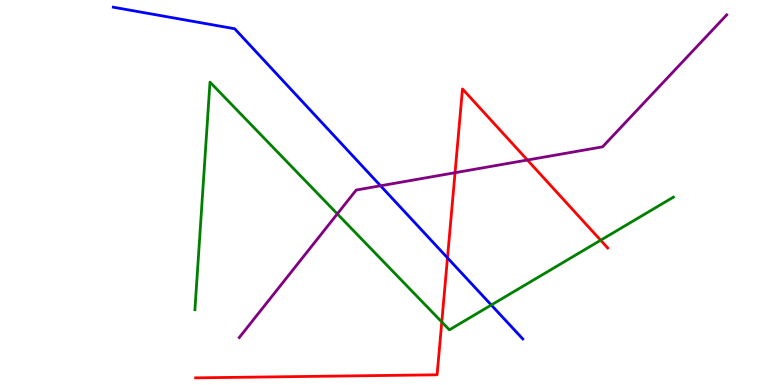[{'lines': ['blue', 'red'], 'intersections': [{'x': 5.77, 'y': 3.3}]}, {'lines': ['green', 'red'], 'intersections': [{'x': 5.7, 'y': 1.64}, {'x': 7.75, 'y': 3.76}]}, {'lines': ['purple', 'red'], 'intersections': [{'x': 5.87, 'y': 5.51}, {'x': 6.81, 'y': 5.84}]}, {'lines': ['blue', 'green'], 'intersections': [{'x': 6.34, 'y': 2.08}]}, {'lines': ['blue', 'purple'], 'intersections': [{'x': 4.91, 'y': 5.17}]}, {'lines': ['green', 'purple'], 'intersections': [{'x': 4.35, 'y': 4.44}]}]